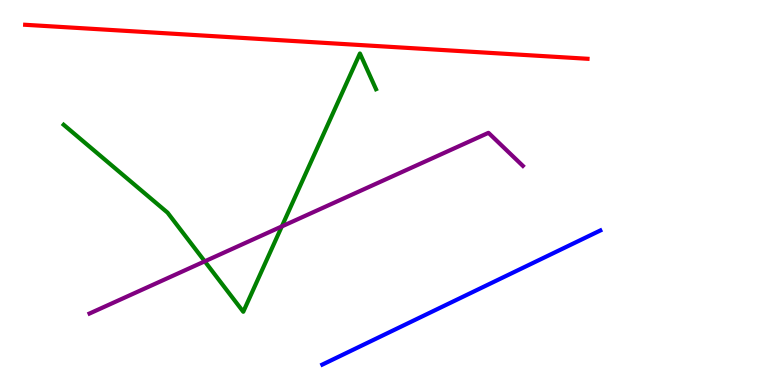[{'lines': ['blue', 'red'], 'intersections': []}, {'lines': ['green', 'red'], 'intersections': []}, {'lines': ['purple', 'red'], 'intersections': []}, {'lines': ['blue', 'green'], 'intersections': []}, {'lines': ['blue', 'purple'], 'intersections': []}, {'lines': ['green', 'purple'], 'intersections': [{'x': 2.64, 'y': 3.21}, {'x': 3.64, 'y': 4.12}]}]